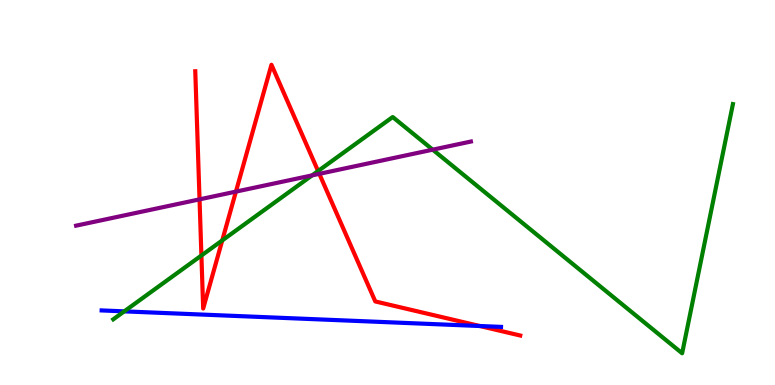[{'lines': ['blue', 'red'], 'intersections': [{'x': 6.19, 'y': 1.53}]}, {'lines': ['green', 'red'], 'intersections': [{'x': 2.6, 'y': 3.36}, {'x': 2.87, 'y': 3.76}, {'x': 4.1, 'y': 5.56}]}, {'lines': ['purple', 'red'], 'intersections': [{'x': 2.57, 'y': 4.82}, {'x': 3.04, 'y': 5.02}, {'x': 4.12, 'y': 5.48}]}, {'lines': ['blue', 'green'], 'intersections': [{'x': 1.6, 'y': 1.91}]}, {'lines': ['blue', 'purple'], 'intersections': []}, {'lines': ['green', 'purple'], 'intersections': [{'x': 4.03, 'y': 5.44}, {'x': 5.58, 'y': 6.11}]}]